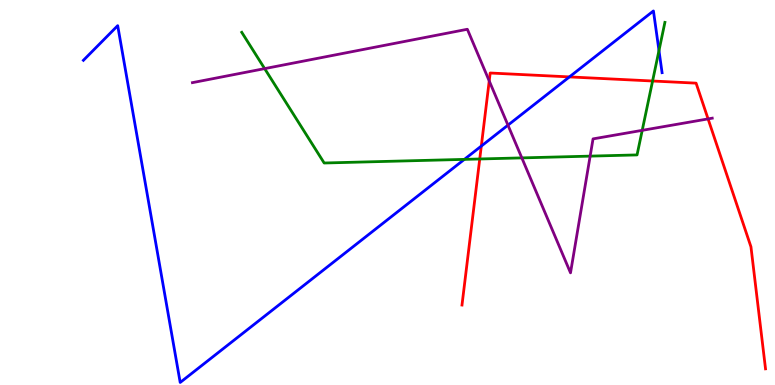[{'lines': ['blue', 'red'], 'intersections': [{'x': 6.21, 'y': 6.21}, {'x': 7.35, 'y': 8.0}]}, {'lines': ['green', 'red'], 'intersections': [{'x': 6.19, 'y': 5.87}, {'x': 8.42, 'y': 7.9}]}, {'lines': ['purple', 'red'], 'intersections': [{'x': 6.31, 'y': 7.9}, {'x': 9.14, 'y': 6.91}]}, {'lines': ['blue', 'green'], 'intersections': [{'x': 5.99, 'y': 5.86}, {'x': 8.5, 'y': 8.69}]}, {'lines': ['blue', 'purple'], 'intersections': [{'x': 6.55, 'y': 6.75}]}, {'lines': ['green', 'purple'], 'intersections': [{'x': 3.41, 'y': 8.22}, {'x': 6.73, 'y': 5.9}, {'x': 7.61, 'y': 5.94}, {'x': 8.29, 'y': 6.61}]}]